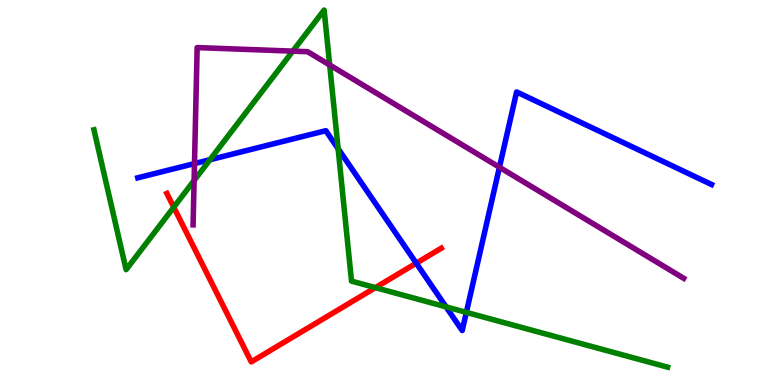[{'lines': ['blue', 'red'], 'intersections': [{'x': 5.37, 'y': 3.16}]}, {'lines': ['green', 'red'], 'intersections': [{'x': 2.24, 'y': 4.62}, {'x': 4.84, 'y': 2.53}]}, {'lines': ['purple', 'red'], 'intersections': []}, {'lines': ['blue', 'green'], 'intersections': [{'x': 2.71, 'y': 5.85}, {'x': 4.36, 'y': 6.14}, {'x': 5.76, 'y': 2.03}, {'x': 6.02, 'y': 1.89}]}, {'lines': ['blue', 'purple'], 'intersections': [{'x': 2.51, 'y': 5.75}, {'x': 6.44, 'y': 5.66}]}, {'lines': ['green', 'purple'], 'intersections': [{'x': 2.5, 'y': 5.31}, {'x': 3.78, 'y': 8.67}, {'x': 4.25, 'y': 8.31}]}]